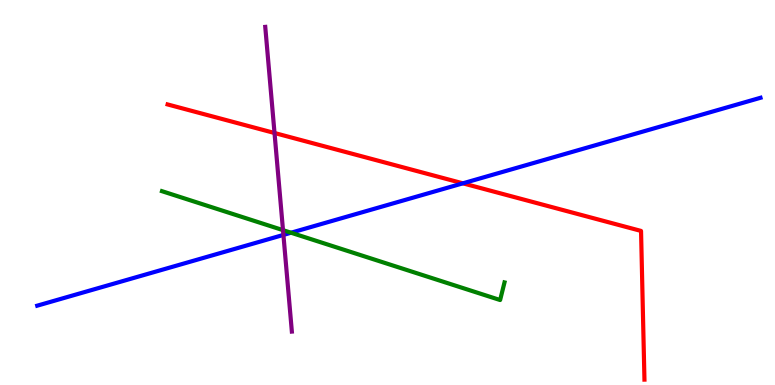[{'lines': ['blue', 'red'], 'intersections': [{'x': 5.97, 'y': 5.24}]}, {'lines': ['green', 'red'], 'intersections': []}, {'lines': ['purple', 'red'], 'intersections': [{'x': 3.54, 'y': 6.55}]}, {'lines': ['blue', 'green'], 'intersections': [{'x': 3.76, 'y': 3.96}]}, {'lines': ['blue', 'purple'], 'intersections': [{'x': 3.66, 'y': 3.9}]}, {'lines': ['green', 'purple'], 'intersections': [{'x': 3.65, 'y': 4.02}]}]